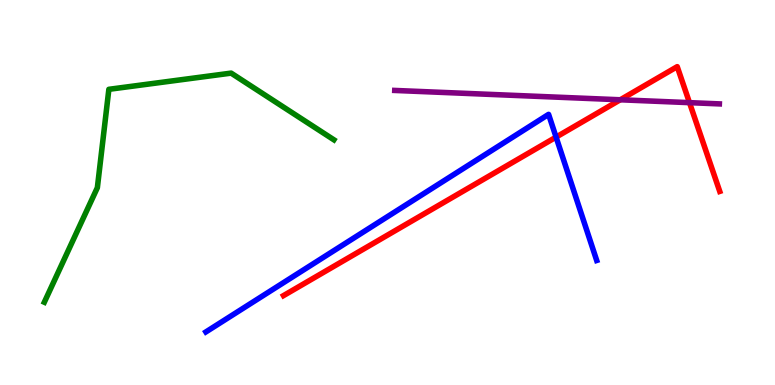[{'lines': ['blue', 'red'], 'intersections': [{'x': 7.18, 'y': 6.44}]}, {'lines': ['green', 'red'], 'intersections': []}, {'lines': ['purple', 'red'], 'intersections': [{'x': 8.0, 'y': 7.41}, {'x': 8.9, 'y': 7.33}]}, {'lines': ['blue', 'green'], 'intersections': []}, {'lines': ['blue', 'purple'], 'intersections': []}, {'lines': ['green', 'purple'], 'intersections': []}]